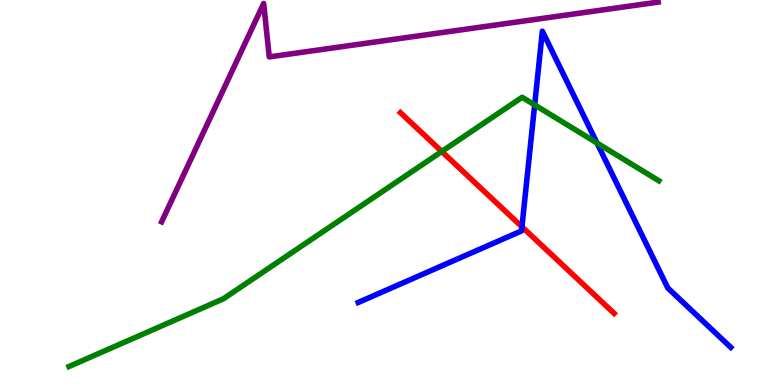[{'lines': ['blue', 'red'], 'intersections': [{'x': 6.73, 'y': 4.11}]}, {'lines': ['green', 'red'], 'intersections': [{'x': 5.7, 'y': 6.07}]}, {'lines': ['purple', 'red'], 'intersections': []}, {'lines': ['blue', 'green'], 'intersections': [{'x': 6.9, 'y': 7.27}, {'x': 7.7, 'y': 6.29}]}, {'lines': ['blue', 'purple'], 'intersections': []}, {'lines': ['green', 'purple'], 'intersections': []}]